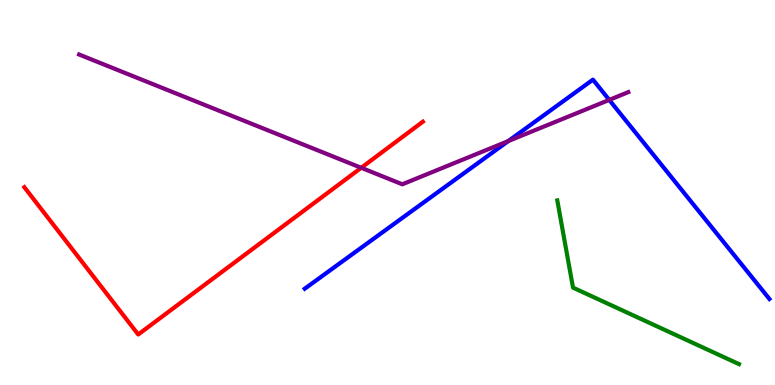[{'lines': ['blue', 'red'], 'intersections': []}, {'lines': ['green', 'red'], 'intersections': []}, {'lines': ['purple', 'red'], 'intersections': [{'x': 4.66, 'y': 5.64}]}, {'lines': ['blue', 'green'], 'intersections': []}, {'lines': ['blue', 'purple'], 'intersections': [{'x': 6.56, 'y': 6.34}, {'x': 7.86, 'y': 7.41}]}, {'lines': ['green', 'purple'], 'intersections': []}]